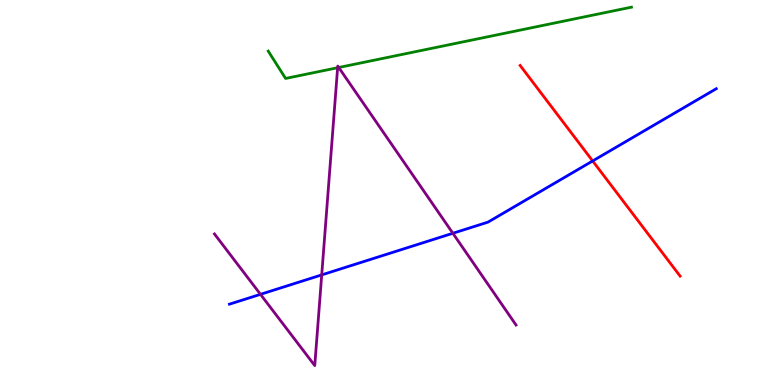[{'lines': ['blue', 'red'], 'intersections': [{'x': 7.65, 'y': 5.82}]}, {'lines': ['green', 'red'], 'intersections': []}, {'lines': ['purple', 'red'], 'intersections': []}, {'lines': ['blue', 'green'], 'intersections': []}, {'lines': ['blue', 'purple'], 'intersections': [{'x': 3.36, 'y': 2.36}, {'x': 4.15, 'y': 2.86}, {'x': 5.84, 'y': 3.94}]}, {'lines': ['green', 'purple'], 'intersections': [{'x': 4.36, 'y': 8.24}, {'x': 4.37, 'y': 8.25}]}]